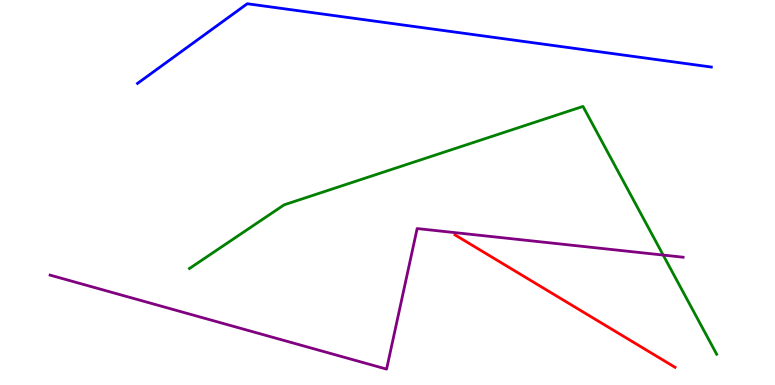[{'lines': ['blue', 'red'], 'intersections': []}, {'lines': ['green', 'red'], 'intersections': []}, {'lines': ['purple', 'red'], 'intersections': []}, {'lines': ['blue', 'green'], 'intersections': []}, {'lines': ['blue', 'purple'], 'intersections': []}, {'lines': ['green', 'purple'], 'intersections': [{'x': 8.56, 'y': 3.38}]}]